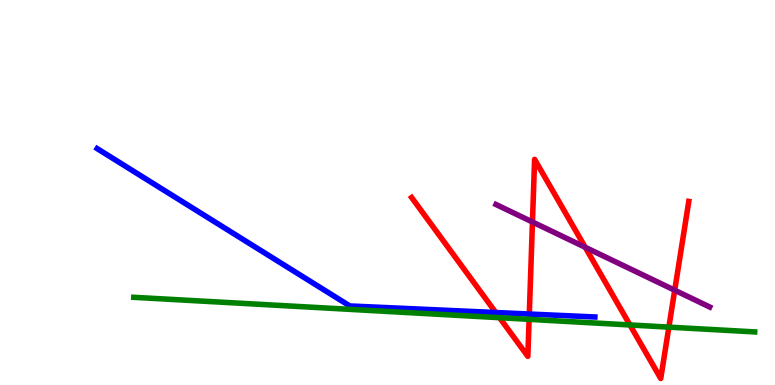[{'lines': ['blue', 'red'], 'intersections': [{'x': 6.4, 'y': 1.88}, {'x': 6.83, 'y': 1.84}]}, {'lines': ['green', 'red'], 'intersections': [{'x': 6.45, 'y': 1.75}, {'x': 6.83, 'y': 1.71}, {'x': 8.13, 'y': 1.56}, {'x': 8.63, 'y': 1.5}]}, {'lines': ['purple', 'red'], 'intersections': [{'x': 6.87, 'y': 4.23}, {'x': 7.55, 'y': 3.58}, {'x': 8.71, 'y': 2.46}]}, {'lines': ['blue', 'green'], 'intersections': []}, {'lines': ['blue', 'purple'], 'intersections': []}, {'lines': ['green', 'purple'], 'intersections': []}]